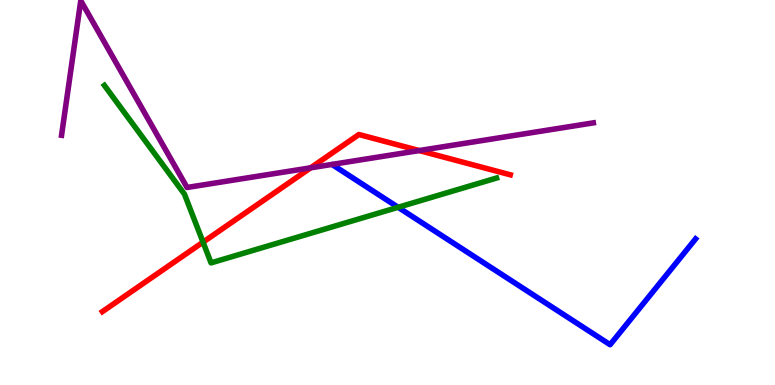[{'lines': ['blue', 'red'], 'intersections': []}, {'lines': ['green', 'red'], 'intersections': [{'x': 2.62, 'y': 3.71}]}, {'lines': ['purple', 'red'], 'intersections': [{'x': 4.01, 'y': 5.64}, {'x': 5.41, 'y': 6.09}]}, {'lines': ['blue', 'green'], 'intersections': [{'x': 5.14, 'y': 4.62}]}, {'lines': ['blue', 'purple'], 'intersections': []}, {'lines': ['green', 'purple'], 'intersections': []}]